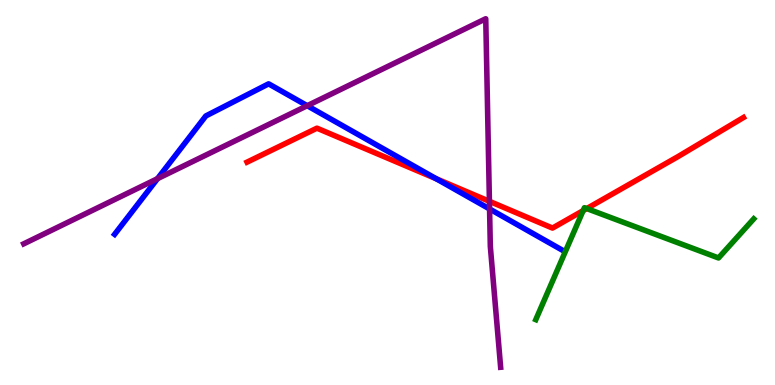[{'lines': ['blue', 'red'], 'intersections': [{'x': 5.63, 'y': 5.36}]}, {'lines': ['green', 'red'], 'intersections': [{'x': 7.52, 'y': 4.53}, {'x': 7.57, 'y': 4.58}]}, {'lines': ['purple', 'red'], 'intersections': [{'x': 6.32, 'y': 4.77}]}, {'lines': ['blue', 'green'], 'intersections': []}, {'lines': ['blue', 'purple'], 'intersections': [{'x': 2.03, 'y': 5.36}, {'x': 3.96, 'y': 7.25}, {'x': 6.32, 'y': 4.57}]}, {'lines': ['green', 'purple'], 'intersections': []}]